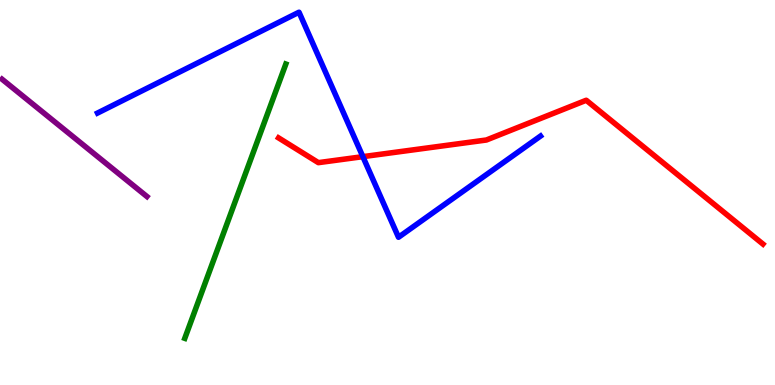[{'lines': ['blue', 'red'], 'intersections': [{'x': 4.68, 'y': 5.93}]}, {'lines': ['green', 'red'], 'intersections': []}, {'lines': ['purple', 'red'], 'intersections': []}, {'lines': ['blue', 'green'], 'intersections': []}, {'lines': ['blue', 'purple'], 'intersections': []}, {'lines': ['green', 'purple'], 'intersections': []}]